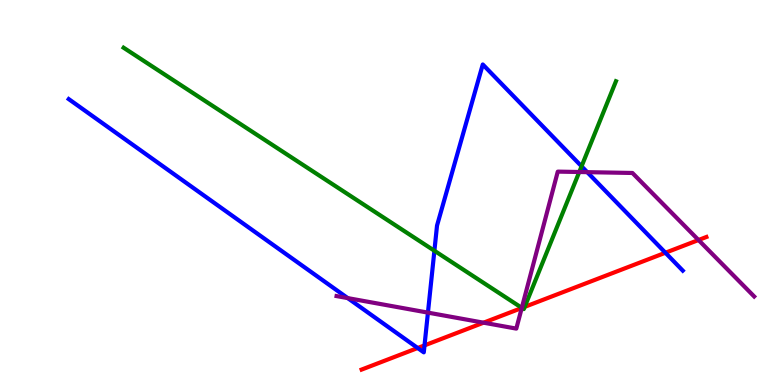[{'lines': ['blue', 'red'], 'intersections': [{'x': 5.39, 'y': 0.961}, {'x': 5.48, 'y': 1.03}, {'x': 8.59, 'y': 3.44}]}, {'lines': ['green', 'red'], 'intersections': [{'x': 6.73, 'y': 2.0}, {'x': 6.77, 'y': 2.03}]}, {'lines': ['purple', 'red'], 'intersections': [{'x': 6.24, 'y': 1.62}, {'x': 6.73, 'y': 2.0}, {'x': 9.01, 'y': 3.77}]}, {'lines': ['blue', 'green'], 'intersections': [{'x': 5.61, 'y': 3.49}, {'x': 7.5, 'y': 5.68}]}, {'lines': ['blue', 'purple'], 'intersections': [{'x': 4.49, 'y': 2.26}, {'x': 5.52, 'y': 1.88}, {'x': 7.58, 'y': 5.53}]}, {'lines': ['green', 'purple'], 'intersections': [{'x': 6.73, 'y': 2.0}, {'x': 7.47, 'y': 5.53}]}]